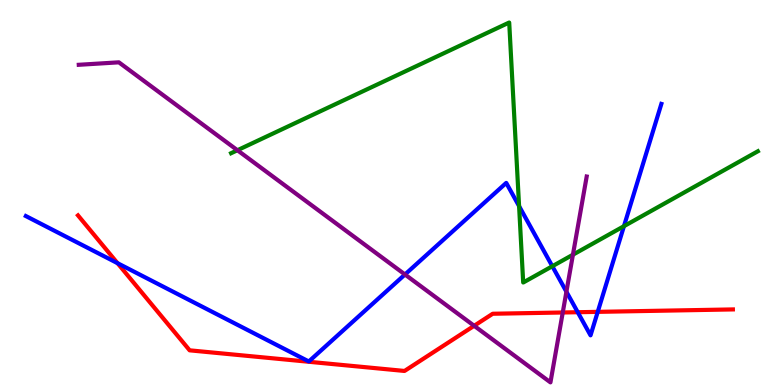[{'lines': ['blue', 'red'], 'intersections': [{'x': 1.52, 'y': 3.16}, {'x': 7.45, 'y': 1.89}, {'x': 7.71, 'y': 1.9}]}, {'lines': ['green', 'red'], 'intersections': []}, {'lines': ['purple', 'red'], 'intersections': [{'x': 6.12, 'y': 1.54}, {'x': 7.26, 'y': 1.88}]}, {'lines': ['blue', 'green'], 'intersections': [{'x': 6.7, 'y': 4.65}, {'x': 7.13, 'y': 3.08}, {'x': 8.05, 'y': 4.13}]}, {'lines': ['blue', 'purple'], 'intersections': [{'x': 5.23, 'y': 2.87}, {'x': 7.31, 'y': 2.42}]}, {'lines': ['green', 'purple'], 'intersections': [{'x': 3.06, 'y': 6.1}, {'x': 7.39, 'y': 3.38}]}]